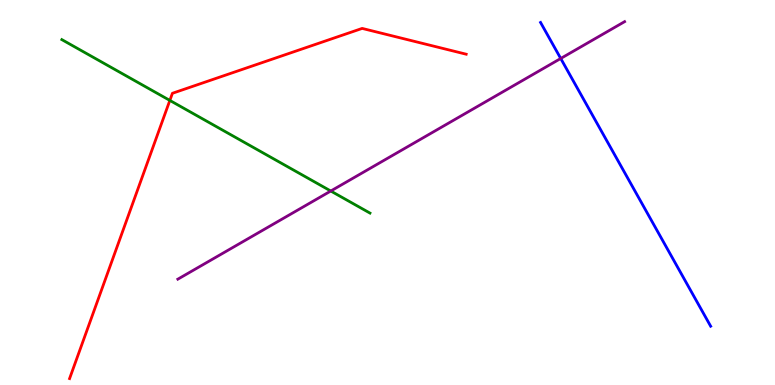[{'lines': ['blue', 'red'], 'intersections': []}, {'lines': ['green', 'red'], 'intersections': [{'x': 2.19, 'y': 7.39}]}, {'lines': ['purple', 'red'], 'intersections': []}, {'lines': ['blue', 'green'], 'intersections': []}, {'lines': ['blue', 'purple'], 'intersections': [{'x': 7.24, 'y': 8.48}]}, {'lines': ['green', 'purple'], 'intersections': [{'x': 4.27, 'y': 5.04}]}]